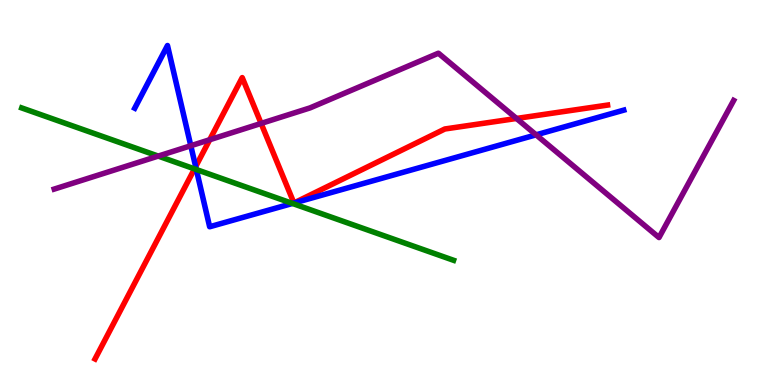[{'lines': ['blue', 'red'], 'intersections': [{'x': 2.52, 'y': 5.67}]}, {'lines': ['green', 'red'], 'intersections': [{'x': 2.51, 'y': 5.61}]}, {'lines': ['purple', 'red'], 'intersections': [{'x': 2.71, 'y': 6.37}, {'x': 3.37, 'y': 6.79}, {'x': 6.66, 'y': 6.92}]}, {'lines': ['blue', 'green'], 'intersections': [{'x': 2.53, 'y': 5.6}, {'x': 3.77, 'y': 4.72}]}, {'lines': ['blue', 'purple'], 'intersections': [{'x': 2.46, 'y': 6.21}, {'x': 6.92, 'y': 6.5}]}, {'lines': ['green', 'purple'], 'intersections': [{'x': 2.04, 'y': 5.95}]}]